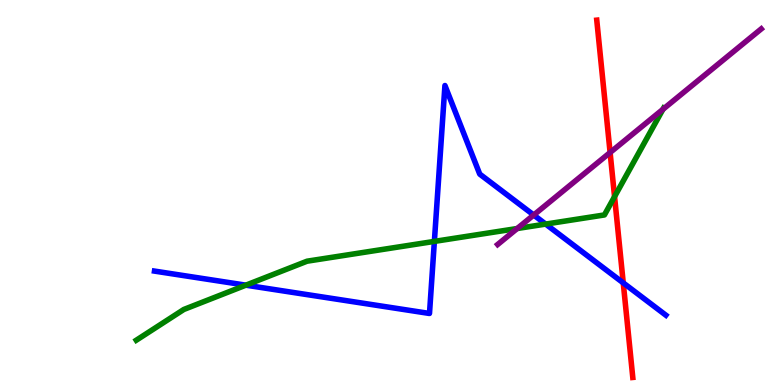[{'lines': ['blue', 'red'], 'intersections': [{'x': 8.04, 'y': 2.65}]}, {'lines': ['green', 'red'], 'intersections': [{'x': 7.93, 'y': 4.89}]}, {'lines': ['purple', 'red'], 'intersections': [{'x': 7.87, 'y': 6.04}]}, {'lines': ['blue', 'green'], 'intersections': [{'x': 3.17, 'y': 2.59}, {'x': 5.6, 'y': 3.73}, {'x': 7.04, 'y': 4.18}]}, {'lines': ['blue', 'purple'], 'intersections': [{'x': 6.89, 'y': 4.42}]}, {'lines': ['green', 'purple'], 'intersections': [{'x': 6.67, 'y': 4.06}, {'x': 8.55, 'y': 7.16}]}]